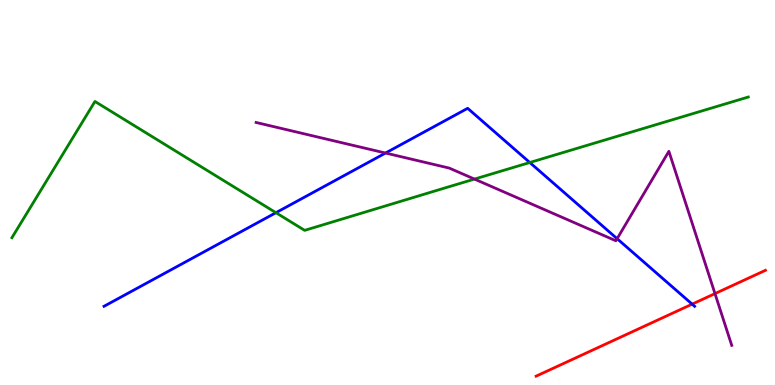[{'lines': ['blue', 'red'], 'intersections': [{'x': 8.93, 'y': 2.1}]}, {'lines': ['green', 'red'], 'intersections': []}, {'lines': ['purple', 'red'], 'intersections': [{'x': 9.23, 'y': 2.37}]}, {'lines': ['blue', 'green'], 'intersections': [{'x': 3.56, 'y': 4.48}, {'x': 6.84, 'y': 5.78}]}, {'lines': ['blue', 'purple'], 'intersections': [{'x': 4.97, 'y': 6.03}, {'x': 7.96, 'y': 3.8}]}, {'lines': ['green', 'purple'], 'intersections': [{'x': 6.12, 'y': 5.35}]}]